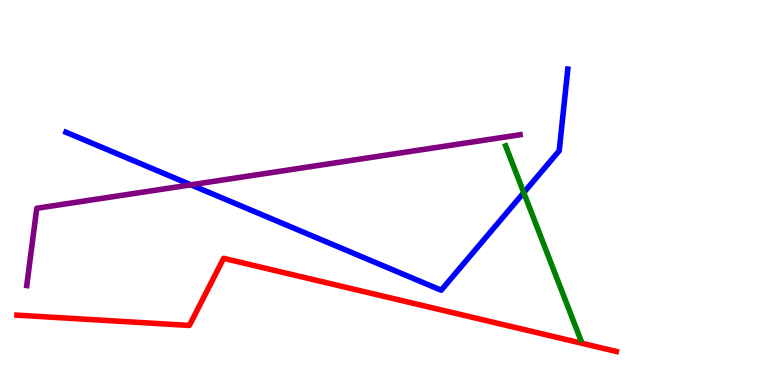[{'lines': ['blue', 'red'], 'intersections': []}, {'lines': ['green', 'red'], 'intersections': []}, {'lines': ['purple', 'red'], 'intersections': []}, {'lines': ['blue', 'green'], 'intersections': [{'x': 6.76, 'y': 5.0}]}, {'lines': ['blue', 'purple'], 'intersections': [{'x': 2.46, 'y': 5.2}]}, {'lines': ['green', 'purple'], 'intersections': []}]